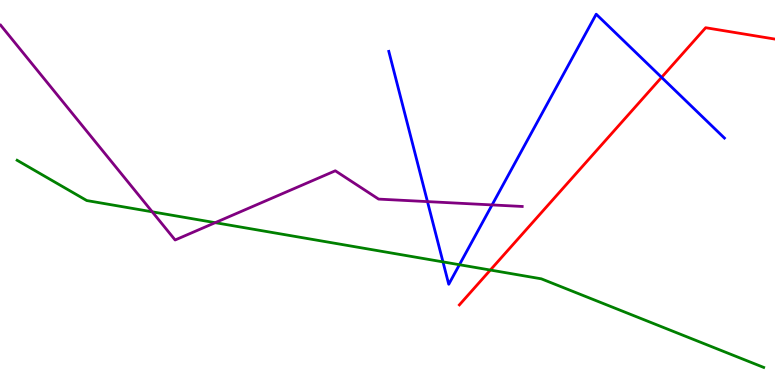[{'lines': ['blue', 'red'], 'intersections': [{'x': 8.54, 'y': 7.99}]}, {'lines': ['green', 'red'], 'intersections': [{'x': 6.33, 'y': 2.99}]}, {'lines': ['purple', 'red'], 'intersections': []}, {'lines': ['blue', 'green'], 'intersections': [{'x': 5.72, 'y': 3.2}, {'x': 5.93, 'y': 3.12}]}, {'lines': ['blue', 'purple'], 'intersections': [{'x': 5.52, 'y': 4.76}, {'x': 6.35, 'y': 4.68}]}, {'lines': ['green', 'purple'], 'intersections': [{'x': 1.96, 'y': 4.5}, {'x': 2.78, 'y': 4.22}]}]